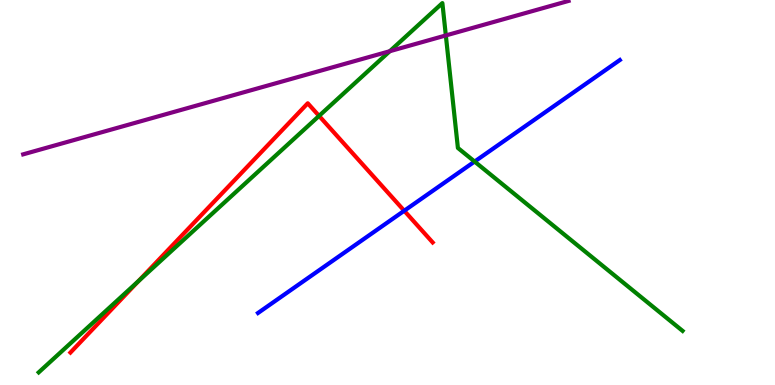[{'lines': ['blue', 'red'], 'intersections': [{'x': 5.22, 'y': 4.53}]}, {'lines': ['green', 'red'], 'intersections': [{'x': 1.79, 'y': 2.7}, {'x': 4.12, 'y': 6.99}]}, {'lines': ['purple', 'red'], 'intersections': []}, {'lines': ['blue', 'green'], 'intersections': [{'x': 6.12, 'y': 5.8}]}, {'lines': ['blue', 'purple'], 'intersections': []}, {'lines': ['green', 'purple'], 'intersections': [{'x': 5.03, 'y': 8.67}, {'x': 5.75, 'y': 9.08}]}]